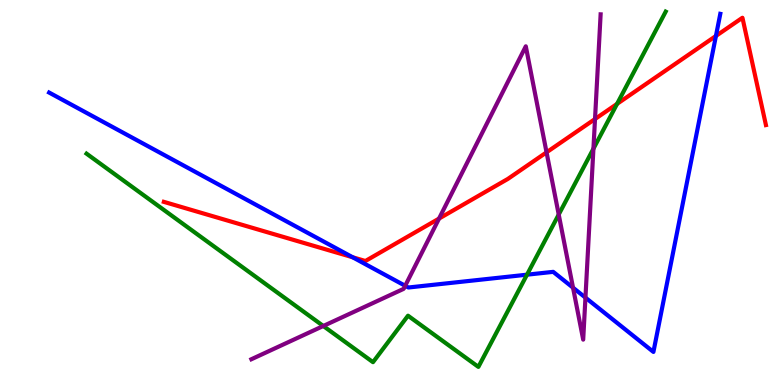[{'lines': ['blue', 'red'], 'intersections': [{'x': 4.55, 'y': 3.32}, {'x': 9.24, 'y': 9.07}]}, {'lines': ['green', 'red'], 'intersections': [{'x': 7.96, 'y': 7.3}]}, {'lines': ['purple', 'red'], 'intersections': [{'x': 5.66, 'y': 4.32}, {'x': 7.05, 'y': 6.04}, {'x': 7.68, 'y': 6.91}]}, {'lines': ['blue', 'green'], 'intersections': [{'x': 6.8, 'y': 2.87}]}, {'lines': ['blue', 'purple'], 'intersections': [{'x': 5.23, 'y': 2.58}, {'x': 7.39, 'y': 2.53}, {'x': 7.55, 'y': 2.27}]}, {'lines': ['green', 'purple'], 'intersections': [{'x': 4.17, 'y': 1.53}, {'x': 7.21, 'y': 4.43}, {'x': 7.66, 'y': 6.14}]}]